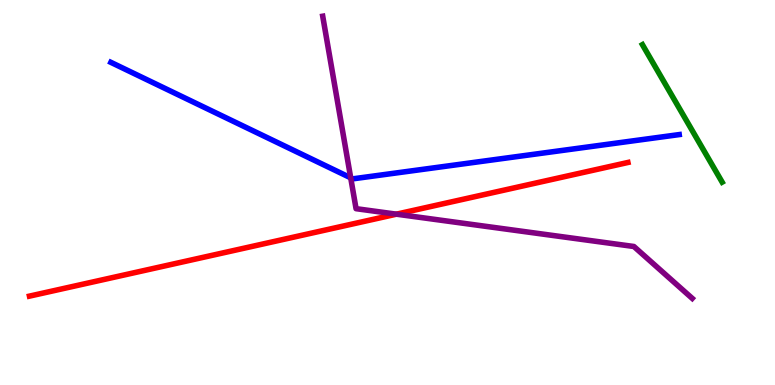[{'lines': ['blue', 'red'], 'intersections': []}, {'lines': ['green', 'red'], 'intersections': []}, {'lines': ['purple', 'red'], 'intersections': [{'x': 5.12, 'y': 4.44}]}, {'lines': ['blue', 'green'], 'intersections': []}, {'lines': ['blue', 'purple'], 'intersections': [{'x': 4.53, 'y': 5.38}]}, {'lines': ['green', 'purple'], 'intersections': []}]